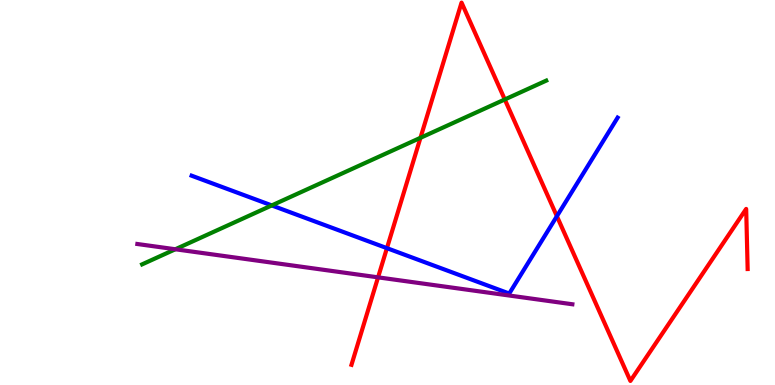[{'lines': ['blue', 'red'], 'intersections': [{'x': 4.99, 'y': 3.55}, {'x': 7.19, 'y': 4.38}]}, {'lines': ['green', 'red'], 'intersections': [{'x': 5.43, 'y': 6.42}, {'x': 6.51, 'y': 7.42}]}, {'lines': ['purple', 'red'], 'intersections': [{'x': 4.88, 'y': 2.8}]}, {'lines': ['blue', 'green'], 'intersections': [{'x': 3.51, 'y': 4.66}]}, {'lines': ['blue', 'purple'], 'intersections': []}, {'lines': ['green', 'purple'], 'intersections': [{'x': 2.26, 'y': 3.53}]}]